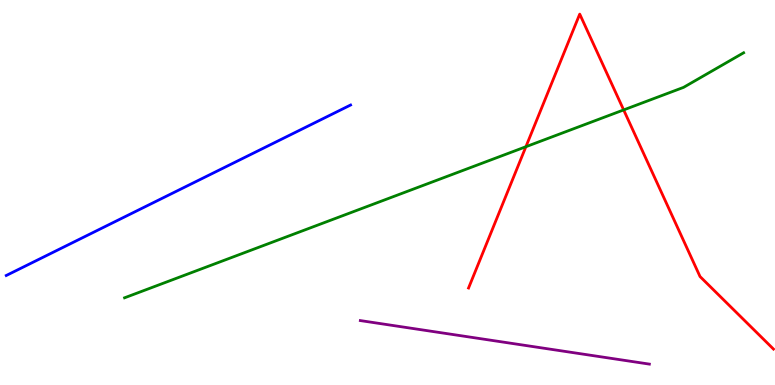[{'lines': ['blue', 'red'], 'intersections': []}, {'lines': ['green', 'red'], 'intersections': [{'x': 6.79, 'y': 6.19}, {'x': 8.05, 'y': 7.14}]}, {'lines': ['purple', 'red'], 'intersections': []}, {'lines': ['blue', 'green'], 'intersections': []}, {'lines': ['blue', 'purple'], 'intersections': []}, {'lines': ['green', 'purple'], 'intersections': []}]